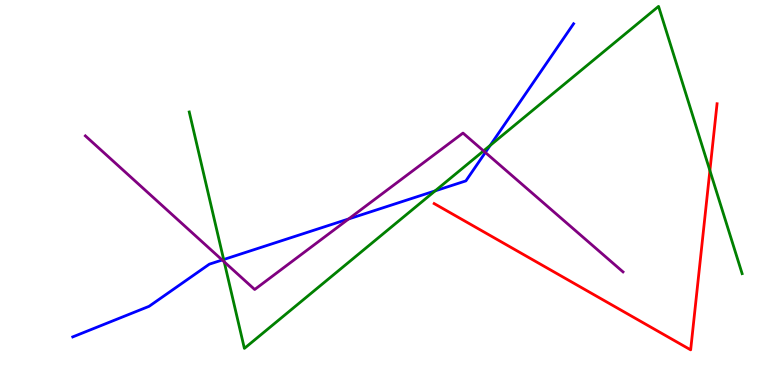[{'lines': ['blue', 'red'], 'intersections': []}, {'lines': ['green', 'red'], 'intersections': [{'x': 9.16, 'y': 5.57}]}, {'lines': ['purple', 'red'], 'intersections': []}, {'lines': ['blue', 'green'], 'intersections': [{'x': 2.89, 'y': 3.26}, {'x': 5.61, 'y': 5.04}, {'x': 6.32, 'y': 6.22}]}, {'lines': ['blue', 'purple'], 'intersections': [{'x': 2.87, 'y': 3.25}, {'x': 4.5, 'y': 4.31}, {'x': 6.26, 'y': 6.04}]}, {'lines': ['green', 'purple'], 'intersections': [{'x': 2.89, 'y': 3.2}, {'x': 6.24, 'y': 6.08}]}]